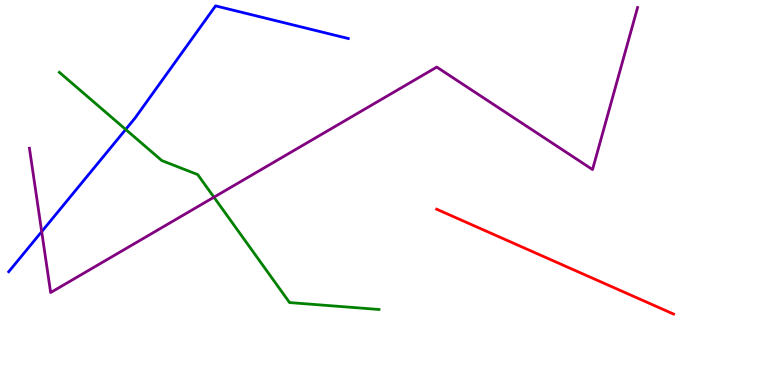[{'lines': ['blue', 'red'], 'intersections': []}, {'lines': ['green', 'red'], 'intersections': []}, {'lines': ['purple', 'red'], 'intersections': []}, {'lines': ['blue', 'green'], 'intersections': [{'x': 1.62, 'y': 6.64}]}, {'lines': ['blue', 'purple'], 'intersections': [{'x': 0.538, 'y': 3.98}]}, {'lines': ['green', 'purple'], 'intersections': [{'x': 2.76, 'y': 4.88}]}]